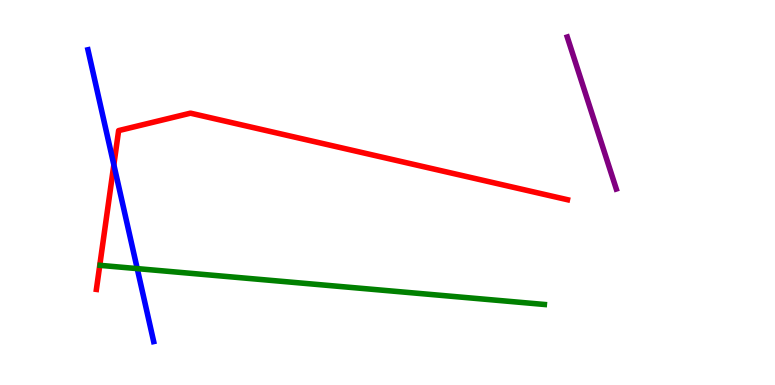[{'lines': ['blue', 'red'], 'intersections': [{'x': 1.47, 'y': 5.72}]}, {'lines': ['green', 'red'], 'intersections': []}, {'lines': ['purple', 'red'], 'intersections': []}, {'lines': ['blue', 'green'], 'intersections': [{'x': 1.77, 'y': 3.02}]}, {'lines': ['blue', 'purple'], 'intersections': []}, {'lines': ['green', 'purple'], 'intersections': []}]